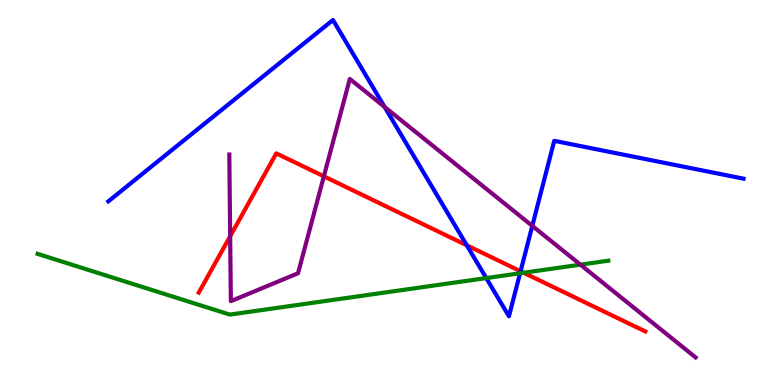[{'lines': ['blue', 'red'], 'intersections': [{'x': 6.02, 'y': 3.63}, {'x': 6.72, 'y': 2.95}]}, {'lines': ['green', 'red'], 'intersections': [{'x': 6.76, 'y': 2.92}]}, {'lines': ['purple', 'red'], 'intersections': [{'x': 2.97, 'y': 3.86}, {'x': 4.18, 'y': 5.42}]}, {'lines': ['blue', 'green'], 'intersections': [{'x': 6.27, 'y': 2.78}, {'x': 6.71, 'y': 2.9}]}, {'lines': ['blue', 'purple'], 'intersections': [{'x': 4.96, 'y': 7.22}, {'x': 6.87, 'y': 4.13}]}, {'lines': ['green', 'purple'], 'intersections': [{'x': 7.49, 'y': 3.13}]}]